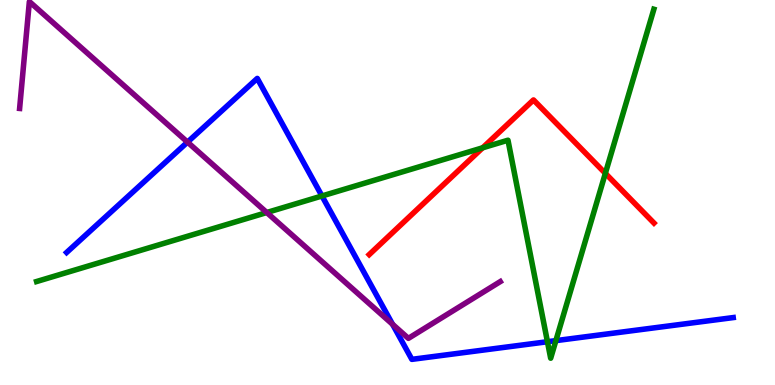[{'lines': ['blue', 'red'], 'intersections': []}, {'lines': ['green', 'red'], 'intersections': [{'x': 6.23, 'y': 6.16}, {'x': 7.81, 'y': 5.5}]}, {'lines': ['purple', 'red'], 'intersections': []}, {'lines': ['blue', 'green'], 'intersections': [{'x': 4.15, 'y': 4.91}, {'x': 7.06, 'y': 1.12}, {'x': 7.17, 'y': 1.15}]}, {'lines': ['blue', 'purple'], 'intersections': [{'x': 2.42, 'y': 6.31}, {'x': 5.07, 'y': 1.58}]}, {'lines': ['green', 'purple'], 'intersections': [{'x': 3.44, 'y': 4.48}]}]